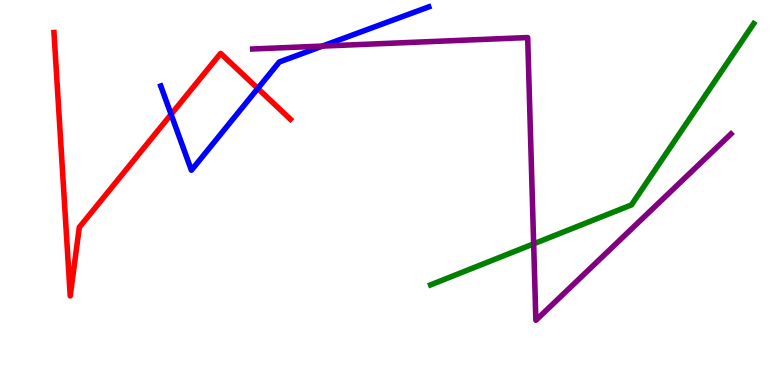[{'lines': ['blue', 'red'], 'intersections': [{'x': 2.21, 'y': 7.03}, {'x': 3.33, 'y': 7.7}]}, {'lines': ['green', 'red'], 'intersections': []}, {'lines': ['purple', 'red'], 'intersections': []}, {'lines': ['blue', 'green'], 'intersections': []}, {'lines': ['blue', 'purple'], 'intersections': [{'x': 4.16, 'y': 8.8}]}, {'lines': ['green', 'purple'], 'intersections': [{'x': 6.89, 'y': 3.67}]}]